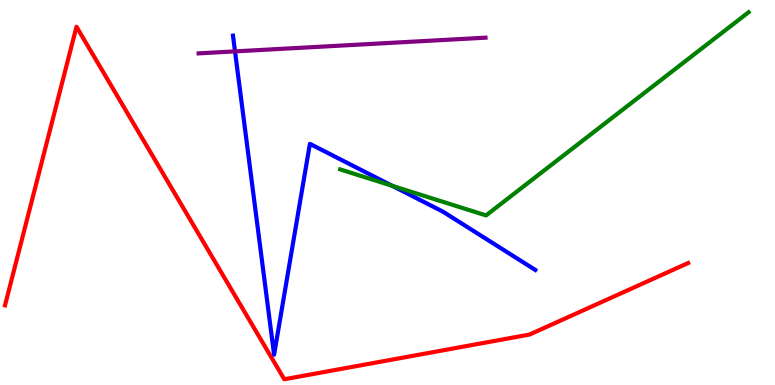[{'lines': ['blue', 'red'], 'intersections': []}, {'lines': ['green', 'red'], 'intersections': []}, {'lines': ['purple', 'red'], 'intersections': []}, {'lines': ['blue', 'green'], 'intersections': [{'x': 5.06, 'y': 5.17}]}, {'lines': ['blue', 'purple'], 'intersections': [{'x': 3.03, 'y': 8.67}]}, {'lines': ['green', 'purple'], 'intersections': []}]